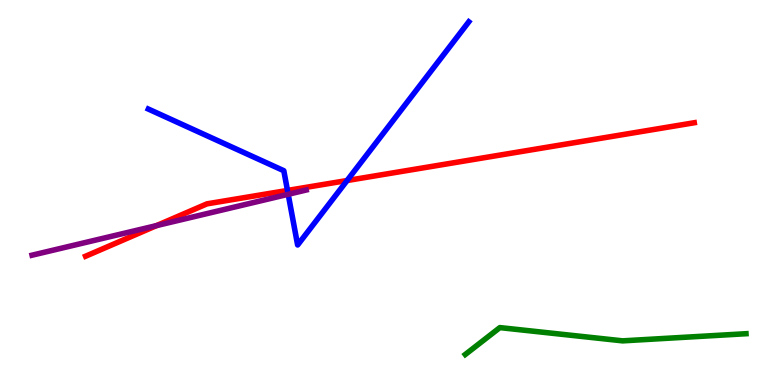[{'lines': ['blue', 'red'], 'intersections': [{'x': 3.71, 'y': 5.05}, {'x': 4.48, 'y': 5.31}]}, {'lines': ['green', 'red'], 'intersections': []}, {'lines': ['purple', 'red'], 'intersections': [{'x': 2.02, 'y': 4.14}]}, {'lines': ['blue', 'green'], 'intersections': []}, {'lines': ['blue', 'purple'], 'intersections': [{'x': 3.72, 'y': 4.95}]}, {'lines': ['green', 'purple'], 'intersections': []}]